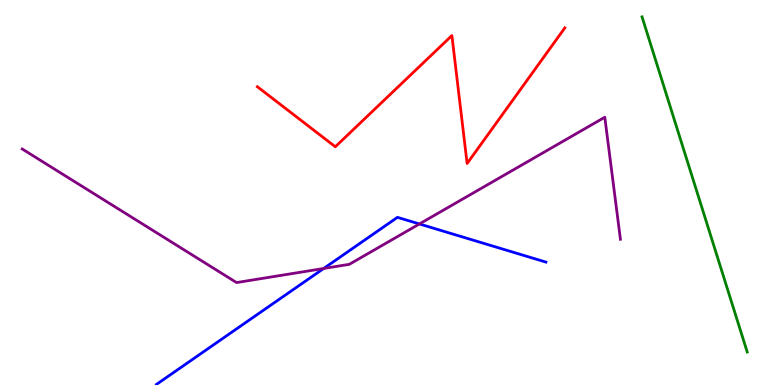[{'lines': ['blue', 'red'], 'intersections': []}, {'lines': ['green', 'red'], 'intersections': []}, {'lines': ['purple', 'red'], 'intersections': []}, {'lines': ['blue', 'green'], 'intersections': []}, {'lines': ['blue', 'purple'], 'intersections': [{'x': 4.18, 'y': 3.03}, {'x': 5.41, 'y': 4.18}]}, {'lines': ['green', 'purple'], 'intersections': []}]